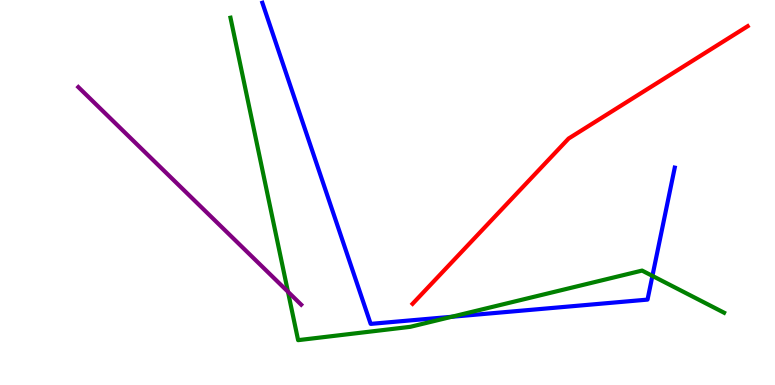[{'lines': ['blue', 'red'], 'intersections': []}, {'lines': ['green', 'red'], 'intersections': []}, {'lines': ['purple', 'red'], 'intersections': []}, {'lines': ['blue', 'green'], 'intersections': [{'x': 5.83, 'y': 1.77}, {'x': 8.42, 'y': 2.83}]}, {'lines': ['blue', 'purple'], 'intersections': []}, {'lines': ['green', 'purple'], 'intersections': [{'x': 3.72, 'y': 2.42}]}]